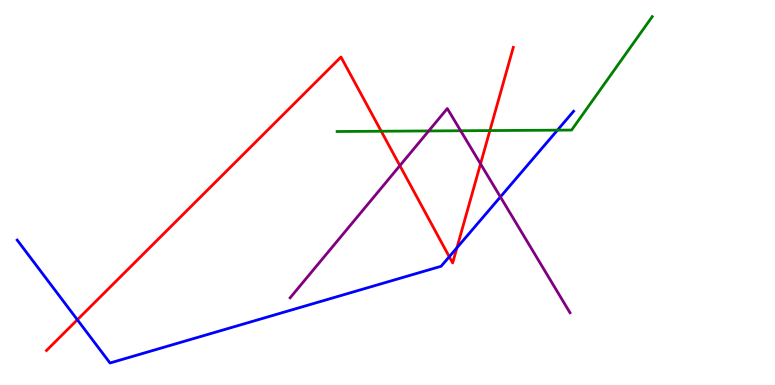[{'lines': ['blue', 'red'], 'intersections': [{'x': 0.998, 'y': 1.69}, {'x': 5.8, 'y': 3.33}, {'x': 5.9, 'y': 3.56}]}, {'lines': ['green', 'red'], 'intersections': [{'x': 4.92, 'y': 6.59}, {'x': 6.32, 'y': 6.61}]}, {'lines': ['purple', 'red'], 'intersections': [{'x': 5.16, 'y': 5.7}, {'x': 6.2, 'y': 5.74}]}, {'lines': ['blue', 'green'], 'intersections': [{'x': 7.19, 'y': 6.62}]}, {'lines': ['blue', 'purple'], 'intersections': [{'x': 6.46, 'y': 4.89}]}, {'lines': ['green', 'purple'], 'intersections': [{'x': 5.53, 'y': 6.6}, {'x': 5.94, 'y': 6.6}]}]